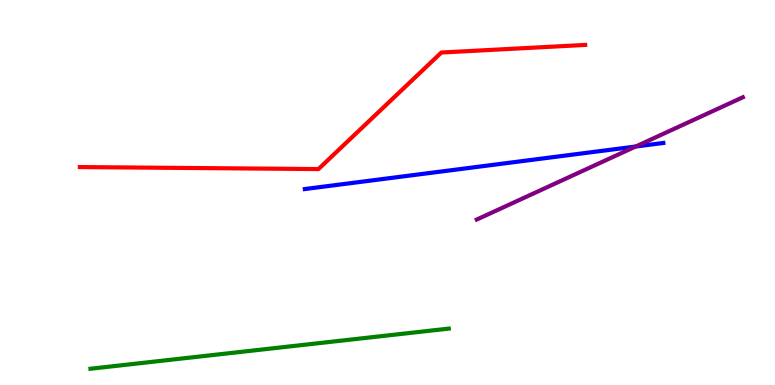[{'lines': ['blue', 'red'], 'intersections': []}, {'lines': ['green', 'red'], 'intersections': []}, {'lines': ['purple', 'red'], 'intersections': []}, {'lines': ['blue', 'green'], 'intersections': []}, {'lines': ['blue', 'purple'], 'intersections': [{'x': 8.2, 'y': 6.19}]}, {'lines': ['green', 'purple'], 'intersections': []}]